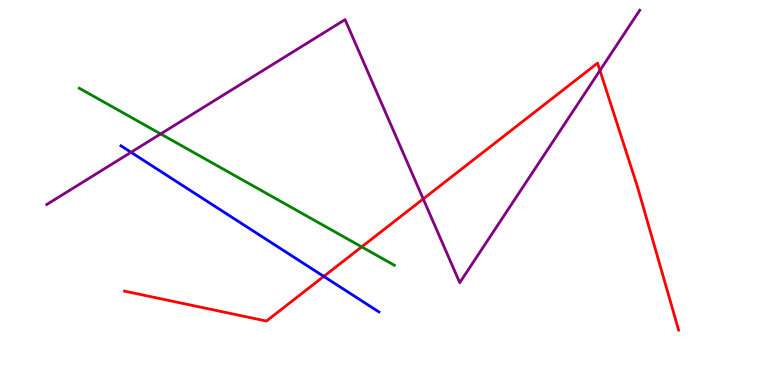[{'lines': ['blue', 'red'], 'intersections': [{'x': 4.18, 'y': 2.82}]}, {'lines': ['green', 'red'], 'intersections': [{'x': 4.67, 'y': 3.59}]}, {'lines': ['purple', 'red'], 'intersections': [{'x': 5.46, 'y': 4.83}, {'x': 7.74, 'y': 8.17}]}, {'lines': ['blue', 'green'], 'intersections': []}, {'lines': ['blue', 'purple'], 'intersections': [{'x': 1.69, 'y': 6.04}]}, {'lines': ['green', 'purple'], 'intersections': [{'x': 2.07, 'y': 6.52}]}]